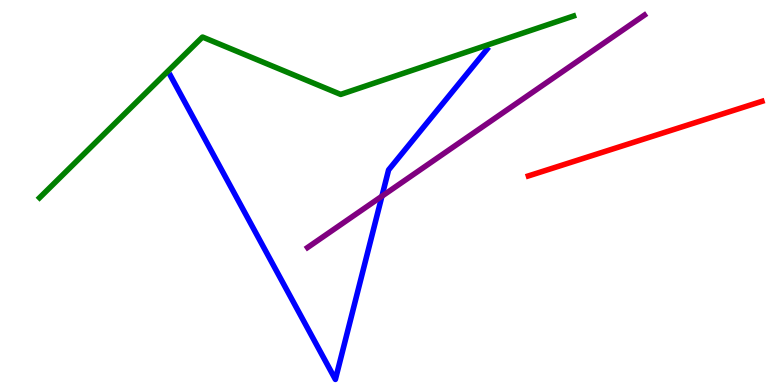[{'lines': ['blue', 'red'], 'intersections': []}, {'lines': ['green', 'red'], 'intersections': []}, {'lines': ['purple', 'red'], 'intersections': []}, {'lines': ['blue', 'green'], 'intersections': []}, {'lines': ['blue', 'purple'], 'intersections': [{'x': 4.93, 'y': 4.9}]}, {'lines': ['green', 'purple'], 'intersections': []}]